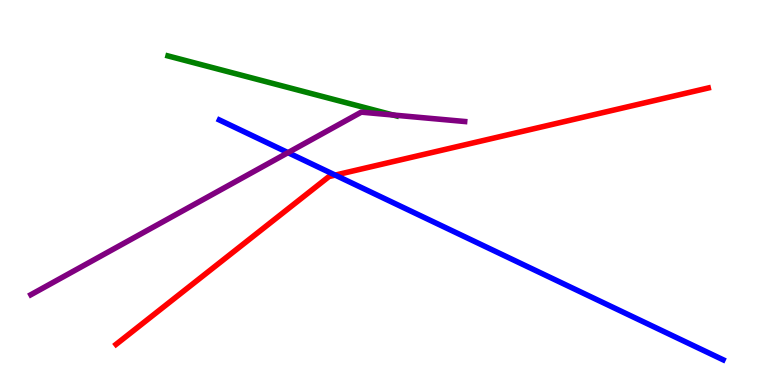[{'lines': ['blue', 'red'], 'intersections': [{'x': 4.33, 'y': 5.45}]}, {'lines': ['green', 'red'], 'intersections': []}, {'lines': ['purple', 'red'], 'intersections': []}, {'lines': ['blue', 'green'], 'intersections': []}, {'lines': ['blue', 'purple'], 'intersections': [{'x': 3.72, 'y': 6.04}]}, {'lines': ['green', 'purple'], 'intersections': [{'x': 5.07, 'y': 7.01}]}]